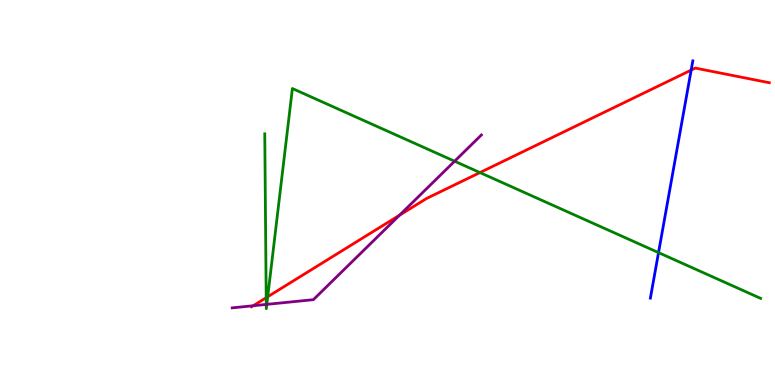[{'lines': ['blue', 'red'], 'intersections': [{'x': 8.92, 'y': 8.18}]}, {'lines': ['green', 'red'], 'intersections': [{'x': 3.43, 'y': 2.27}, {'x': 3.45, 'y': 2.29}, {'x': 6.19, 'y': 5.52}]}, {'lines': ['purple', 'red'], 'intersections': [{'x': 3.27, 'y': 2.06}, {'x': 5.16, 'y': 4.41}]}, {'lines': ['blue', 'green'], 'intersections': [{'x': 8.5, 'y': 3.44}]}, {'lines': ['blue', 'purple'], 'intersections': []}, {'lines': ['green', 'purple'], 'intersections': [{'x': 3.44, 'y': 2.09}, {'x': 3.44, 'y': 2.09}, {'x': 5.87, 'y': 5.81}]}]